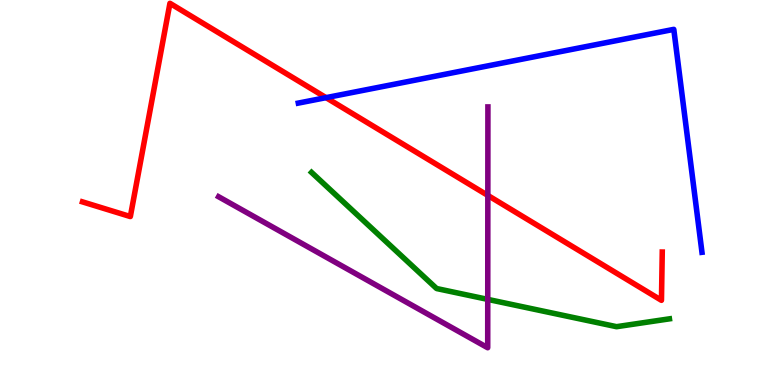[{'lines': ['blue', 'red'], 'intersections': [{'x': 4.21, 'y': 7.46}]}, {'lines': ['green', 'red'], 'intersections': []}, {'lines': ['purple', 'red'], 'intersections': [{'x': 6.29, 'y': 4.92}]}, {'lines': ['blue', 'green'], 'intersections': []}, {'lines': ['blue', 'purple'], 'intersections': []}, {'lines': ['green', 'purple'], 'intersections': [{'x': 6.29, 'y': 2.22}]}]